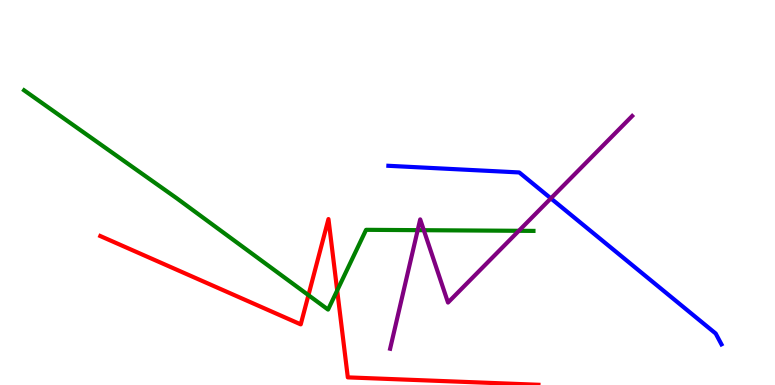[{'lines': ['blue', 'red'], 'intersections': []}, {'lines': ['green', 'red'], 'intersections': [{'x': 3.98, 'y': 2.33}, {'x': 4.35, 'y': 2.46}]}, {'lines': ['purple', 'red'], 'intersections': []}, {'lines': ['blue', 'green'], 'intersections': []}, {'lines': ['blue', 'purple'], 'intersections': [{'x': 7.11, 'y': 4.85}]}, {'lines': ['green', 'purple'], 'intersections': [{'x': 5.39, 'y': 4.02}, {'x': 5.47, 'y': 4.02}, {'x': 6.69, 'y': 4.01}]}]